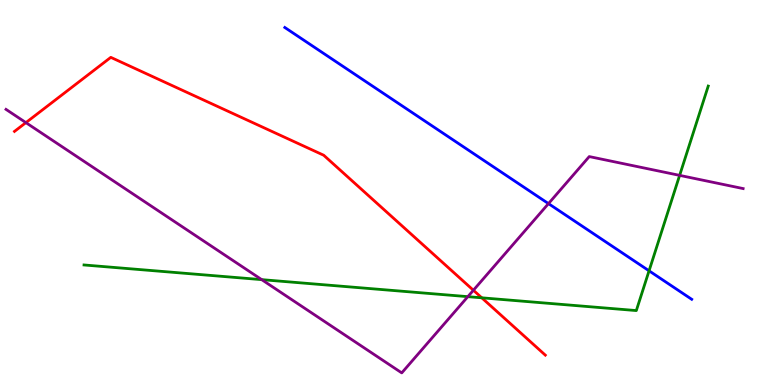[{'lines': ['blue', 'red'], 'intersections': []}, {'lines': ['green', 'red'], 'intersections': [{'x': 6.22, 'y': 2.26}]}, {'lines': ['purple', 'red'], 'intersections': [{'x': 0.334, 'y': 6.81}, {'x': 6.11, 'y': 2.46}]}, {'lines': ['blue', 'green'], 'intersections': [{'x': 8.37, 'y': 2.97}]}, {'lines': ['blue', 'purple'], 'intersections': [{'x': 7.08, 'y': 4.71}]}, {'lines': ['green', 'purple'], 'intersections': [{'x': 3.38, 'y': 2.74}, {'x': 6.04, 'y': 2.29}, {'x': 8.77, 'y': 5.44}]}]